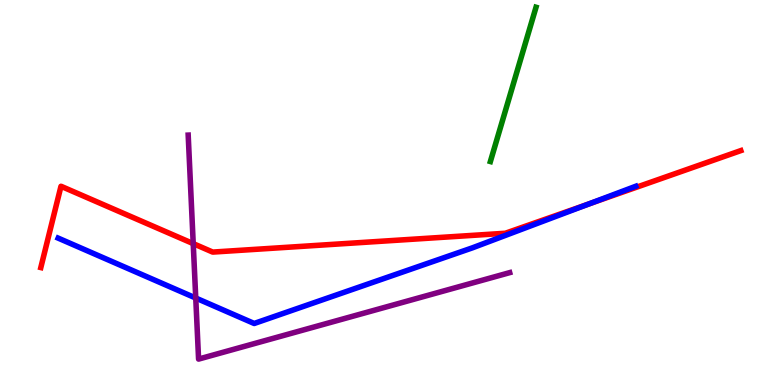[{'lines': ['blue', 'red'], 'intersections': [{'x': 7.6, 'y': 4.7}]}, {'lines': ['green', 'red'], 'intersections': []}, {'lines': ['purple', 'red'], 'intersections': [{'x': 2.49, 'y': 3.67}]}, {'lines': ['blue', 'green'], 'intersections': []}, {'lines': ['blue', 'purple'], 'intersections': [{'x': 2.53, 'y': 2.26}]}, {'lines': ['green', 'purple'], 'intersections': []}]